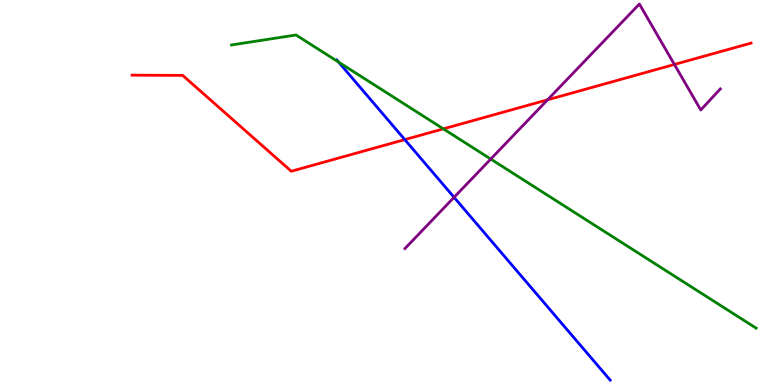[{'lines': ['blue', 'red'], 'intersections': [{'x': 5.22, 'y': 6.37}]}, {'lines': ['green', 'red'], 'intersections': [{'x': 5.72, 'y': 6.65}]}, {'lines': ['purple', 'red'], 'intersections': [{'x': 7.07, 'y': 7.41}, {'x': 8.7, 'y': 8.33}]}, {'lines': ['blue', 'green'], 'intersections': [{'x': 4.37, 'y': 8.39}]}, {'lines': ['blue', 'purple'], 'intersections': [{'x': 5.86, 'y': 4.87}]}, {'lines': ['green', 'purple'], 'intersections': [{'x': 6.33, 'y': 5.87}]}]